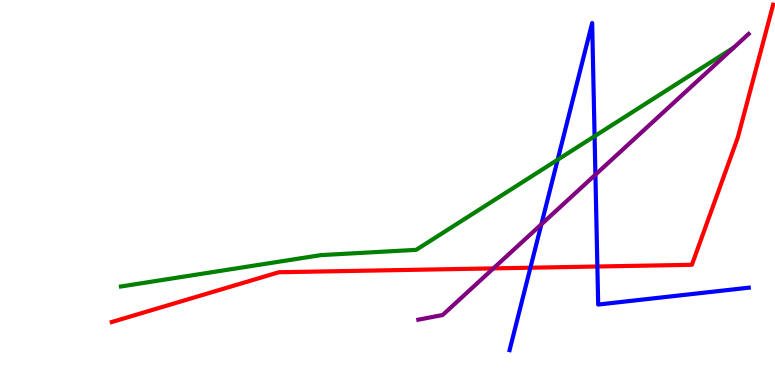[{'lines': ['blue', 'red'], 'intersections': [{'x': 6.84, 'y': 3.05}, {'x': 7.71, 'y': 3.08}]}, {'lines': ['green', 'red'], 'intersections': []}, {'lines': ['purple', 'red'], 'intersections': [{'x': 6.37, 'y': 3.03}]}, {'lines': ['blue', 'green'], 'intersections': [{'x': 7.2, 'y': 5.85}, {'x': 7.67, 'y': 6.46}]}, {'lines': ['blue', 'purple'], 'intersections': [{'x': 6.99, 'y': 4.17}, {'x': 7.68, 'y': 5.46}]}, {'lines': ['green', 'purple'], 'intersections': []}]